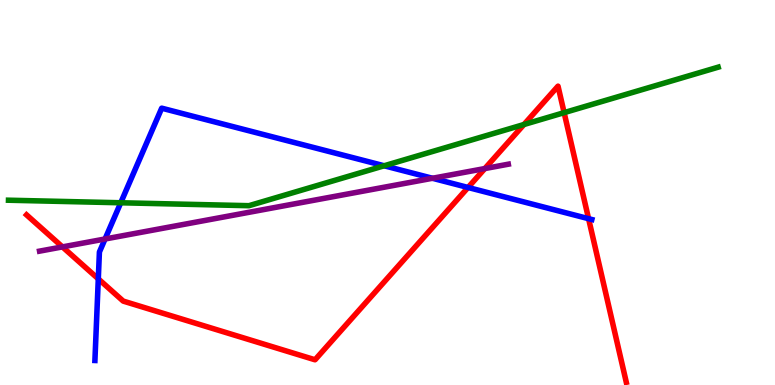[{'lines': ['blue', 'red'], 'intersections': [{'x': 1.27, 'y': 2.76}, {'x': 6.04, 'y': 5.13}, {'x': 7.59, 'y': 4.32}]}, {'lines': ['green', 'red'], 'intersections': [{'x': 6.76, 'y': 6.77}, {'x': 7.28, 'y': 7.07}]}, {'lines': ['purple', 'red'], 'intersections': [{'x': 0.806, 'y': 3.59}, {'x': 6.26, 'y': 5.62}]}, {'lines': ['blue', 'green'], 'intersections': [{'x': 1.56, 'y': 4.73}, {'x': 4.96, 'y': 5.69}]}, {'lines': ['blue', 'purple'], 'intersections': [{'x': 1.36, 'y': 3.79}, {'x': 5.58, 'y': 5.37}]}, {'lines': ['green', 'purple'], 'intersections': []}]